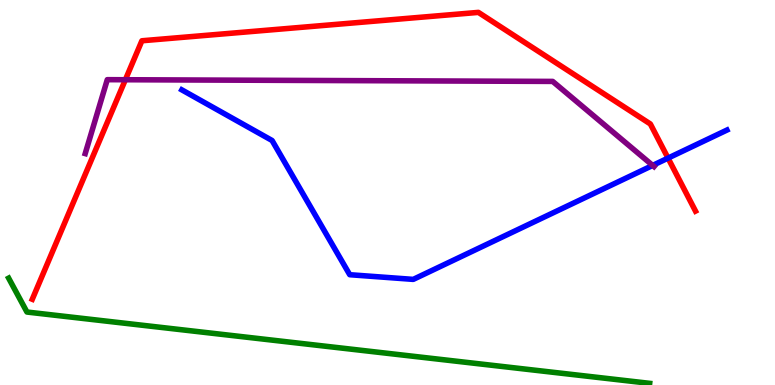[{'lines': ['blue', 'red'], 'intersections': [{'x': 8.62, 'y': 5.89}]}, {'lines': ['green', 'red'], 'intersections': []}, {'lines': ['purple', 'red'], 'intersections': [{'x': 1.62, 'y': 7.93}]}, {'lines': ['blue', 'green'], 'intersections': []}, {'lines': ['blue', 'purple'], 'intersections': [{'x': 8.42, 'y': 5.7}]}, {'lines': ['green', 'purple'], 'intersections': []}]